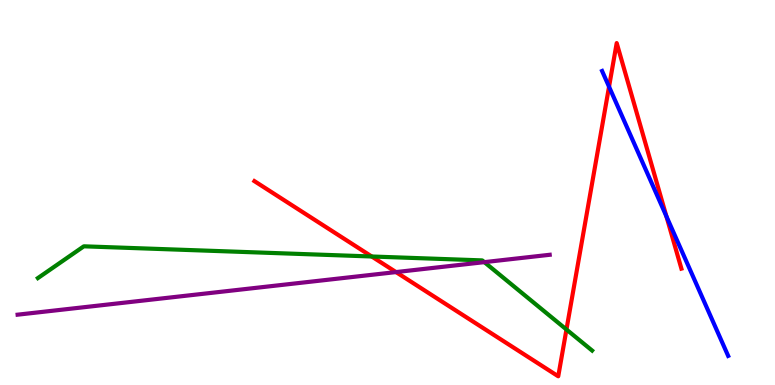[{'lines': ['blue', 'red'], 'intersections': [{'x': 7.86, 'y': 7.75}, {'x': 8.6, 'y': 4.38}]}, {'lines': ['green', 'red'], 'intersections': [{'x': 4.8, 'y': 3.34}, {'x': 7.31, 'y': 1.44}]}, {'lines': ['purple', 'red'], 'intersections': [{'x': 5.11, 'y': 2.93}]}, {'lines': ['blue', 'green'], 'intersections': []}, {'lines': ['blue', 'purple'], 'intersections': []}, {'lines': ['green', 'purple'], 'intersections': [{'x': 6.25, 'y': 3.19}]}]